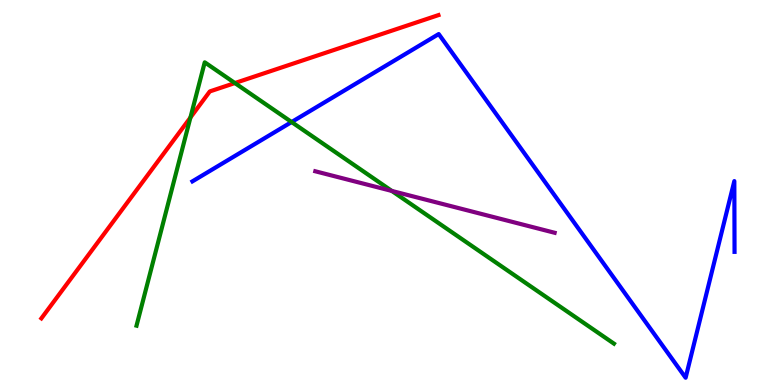[{'lines': ['blue', 'red'], 'intersections': []}, {'lines': ['green', 'red'], 'intersections': [{'x': 2.46, 'y': 6.95}, {'x': 3.03, 'y': 7.84}]}, {'lines': ['purple', 'red'], 'intersections': []}, {'lines': ['blue', 'green'], 'intersections': [{'x': 3.76, 'y': 6.83}]}, {'lines': ['blue', 'purple'], 'intersections': []}, {'lines': ['green', 'purple'], 'intersections': [{'x': 5.06, 'y': 5.04}]}]